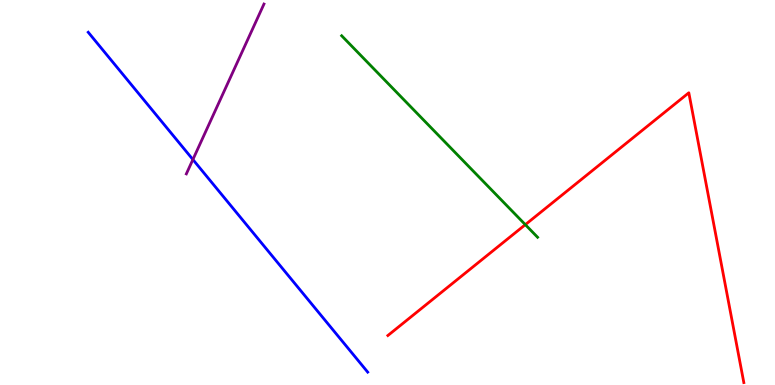[{'lines': ['blue', 'red'], 'intersections': []}, {'lines': ['green', 'red'], 'intersections': [{'x': 6.78, 'y': 4.16}]}, {'lines': ['purple', 'red'], 'intersections': []}, {'lines': ['blue', 'green'], 'intersections': []}, {'lines': ['blue', 'purple'], 'intersections': [{'x': 2.49, 'y': 5.86}]}, {'lines': ['green', 'purple'], 'intersections': []}]